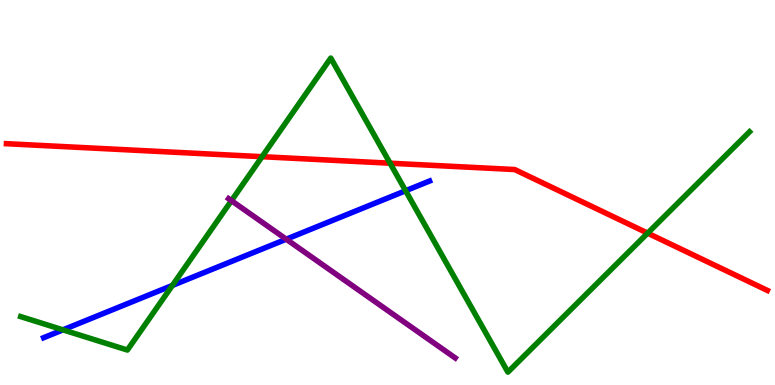[{'lines': ['blue', 'red'], 'intersections': []}, {'lines': ['green', 'red'], 'intersections': [{'x': 3.38, 'y': 5.93}, {'x': 5.03, 'y': 5.76}, {'x': 8.36, 'y': 3.94}]}, {'lines': ['purple', 'red'], 'intersections': []}, {'lines': ['blue', 'green'], 'intersections': [{'x': 0.813, 'y': 1.43}, {'x': 2.22, 'y': 2.59}, {'x': 5.23, 'y': 5.05}]}, {'lines': ['blue', 'purple'], 'intersections': [{'x': 3.69, 'y': 3.79}]}, {'lines': ['green', 'purple'], 'intersections': [{'x': 2.99, 'y': 4.79}]}]